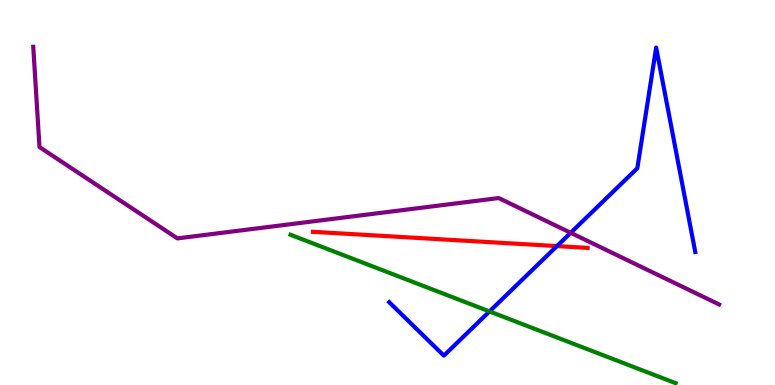[{'lines': ['blue', 'red'], 'intersections': [{'x': 7.19, 'y': 3.61}]}, {'lines': ['green', 'red'], 'intersections': []}, {'lines': ['purple', 'red'], 'intersections': []}, {'lines': ['blue', 'green'], 'intersections': [{'x': 6.32, 'y': 1.91}]}, {'lines': ['blue', 'purple'], 'intersections': [{'x': 7.36, 'y': 3.95}]}, {'lines': ['green', 'purple'], 'intersections': []}]